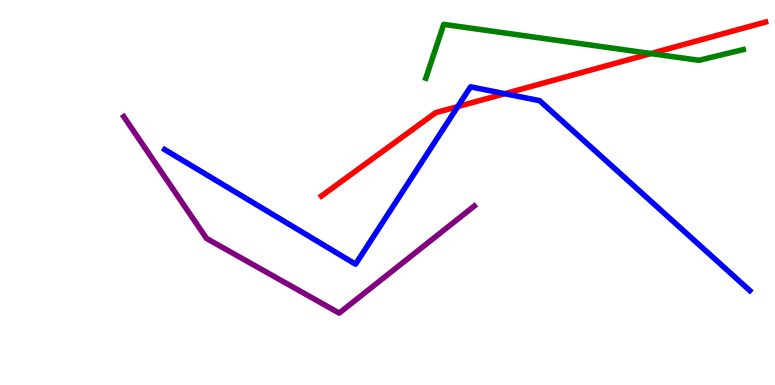[{'lines': ['blue', 'red'], 'intersections': [{'x': 5.91, 'y': 7.23}, {'x': 6.51, 'y': 7.57}]}, {'lines': ['green', 'red'], 'intersections': [{'x': 8.4, 'y': 8.61}]}, {'lines': ['purple', 'red'], 'intersections': []}, {'lines': ['blue', 'green'], 'intersections': []}, {'lines': ['blue', 'purple'], 'intersections': []}, {'lines': ['green', 'purple'], 'intersections': []}]